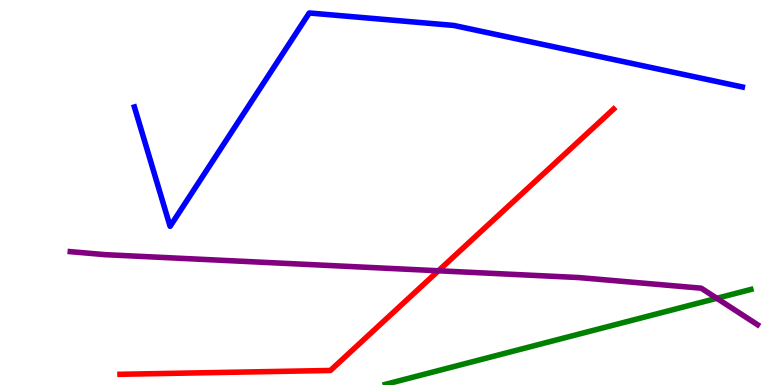[{'lines': ['blue', 'red'], 'intersections': []}, {'lines': ['green', 'red'], 'intersections': []}, {'lines': ['purple', 'red'], 'intersections': [{'x': 5.66, 'y': 2.97}]}, {'lines': ['blue', 'green'], 'intersections': []}, {'lines': ['blue', 'purple'], 'intersections': []}, {'lines': ['green', 'purple'], 'intersections': [{'x': 9.25, 'y': 2.25}]}]